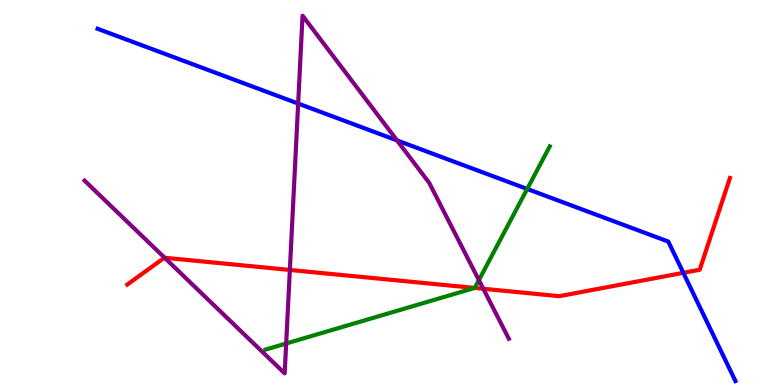[{'lines': ['blue', 'red'], 'intersections': [{'x': 8.82, 'y': 2.91}]}, {'lines': ['green', 'red'], 'intersections': [{'x': 6.13, 'y': 2.52}]}, {'lines': ['purple', 'red'], 'intersections': [{'x': 2.12, 'y': 3.3}, {'x': 3.74, 'y': 2.99}, {'x': 6.24, 'y': 2.5}]}, {'lines': ['blue', 'green'], 'intersections': [{'x': 6.8, 'y': 5.09}]}, {'lines': ['blue', 'purple'], 'intersections': [{'x': 3.85, 'y': 7.31}, {'x': 5.12, 'y': 6.35}]}, {'lines': ['green', 'purple'], 'intersections': [{'x': 3.69, 'y': 1.08}, {'x': 6.18, 'y': 2.72}]}]